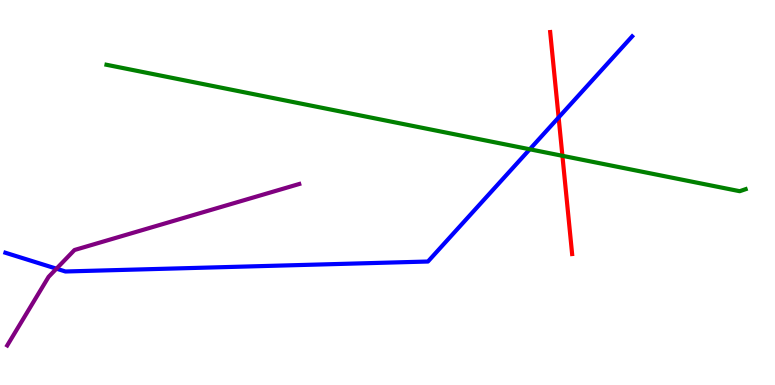[{'lines': ['blue', 'red'], 'intersections': [{'x': 7.21, 'y': 6.95}]}, {'lines': ['green', 'red'], 'intersections': [{'x': 7.26, 'y': 5.95}]}, {'lines': ['purple', 'red'], 'intersections': []}, {'lines': ['blue', 'green'], 'intersections': [{'x': 6.84, 'y': 6.12}]}, {'lines': ['blue', 'purple'], 'intersections': [{'x': 0.729, 'y': 3.02}]}, {'lines': ['green', 'purple'], 'intersections': []}]